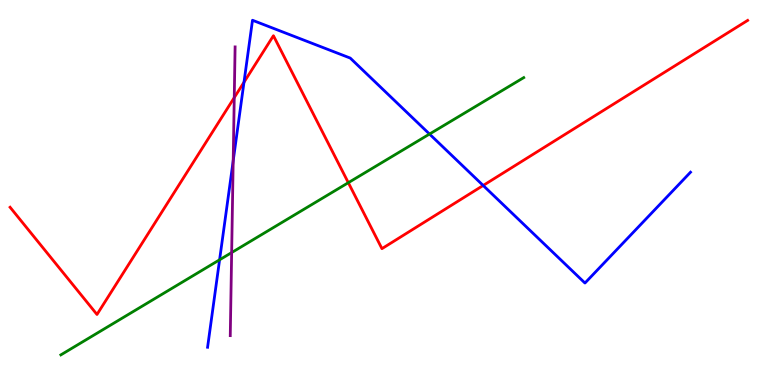[{'lines': ['blue', 'red'], 'intersections': [{'x': 3.15, 'y': 7.86}, {'x': 6.23, 'y': 5.18}]}, {'lines': ['green', 'red'], 'intersections': [{'x': 4.49, 'y': 5.25}]}, {'lines': ['purple', 'red'], 'intersections': [{'x': 3.02, 'y': 7.46}]}, {'lines': ['blue', 'green'], 'intersections': [{'x': 2.83, 'y': 3.25}, {'x': 5.54, 'y': 6.52}]}, {'lines': ['blue', 'purple'], 'intersections': [{'x': 3.01, 'y': 5.82}]}, {'lines': ['green', 'purple'], 'intersections': [{'x': 2.99, 'y': 3.44}]}]